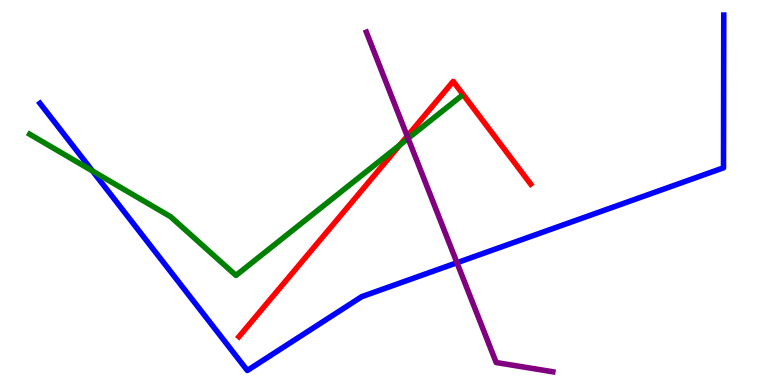[{'lines': ['blue', 'red'], 'intersections': []}, {'lines': ['green', 'red'], 'intersections': [{'x': 5.16, 'y': 6.24}]}, {'lines': ['purple', 'red'], 'intersections': [{'x': 5.25, 'y': 6.46}]}, {'lines': ['blue', 'green'], 'intersections': [{'x': 1.19, 'y': 5.56}]}, {'lines': ['blue', 'purple'], 'intersections': [{'x': 5.9, 'y': 3.18}]}, {'lines': ['green', 'purple'], 'intersections': [{'x': 5.27, 'y': 6.41}]}]